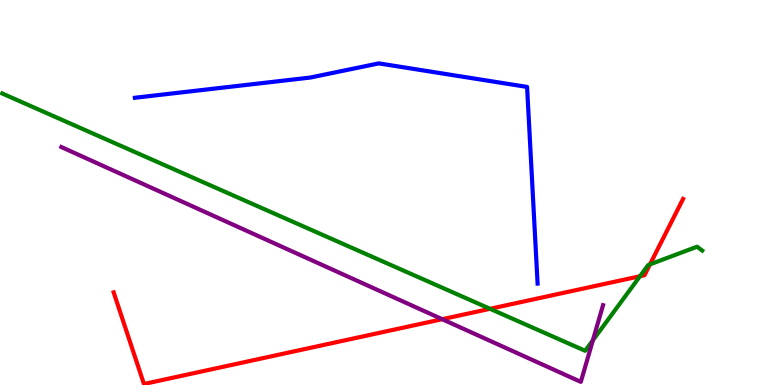[{'lines': ['blue', 'red'], 'intersections': []}, {'lines': ['green', 'red'], 'intersections': [{'x': 6.32, 'y': 1.98}, {'x': 8.26, 'y': 2.83}, {'x': 8.39, 'y': 3.13}]}, {'lines': ['purple', 'red'], 'intersections': [{'x': 5.71, 'y': 1.71}]}, {'lines': ['blue', 'green'], 'intersections': []}, {'lines': ['blue', 'purple'], 'intersections': []}, {'lines': ['green', 'purple'], 'intersections': [{'x': 7.65, 'y': 1.16}]}]